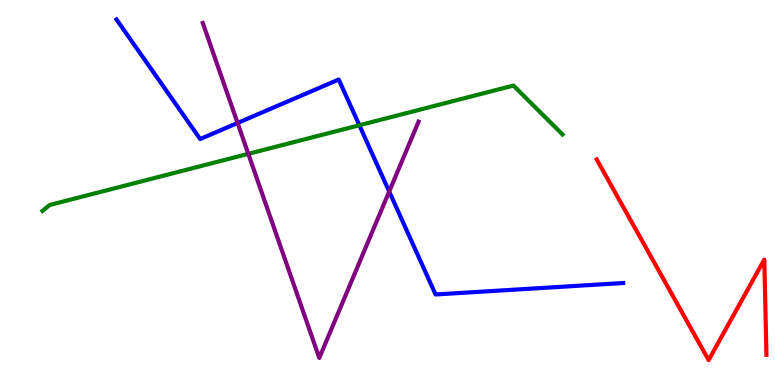[{'lines': ['blue', 'red'], 'intersections': []}, {'lines': ['green', 'red'], 'intersections': []}, {'lines': ['purple', 'red'], 'intersections': []}, {'lines': ['blue', 'green'], 'intersections': [{'x': 4.64, 'y': 6.75}]}, {'lines': ['blue', 'purple'], 'intersections': [{'x': 3.07, 'y': 6.81}, {'x': 5.02, 'y': 5.03}]}, {'lines': ['green', 'purple'], 'intersections': [{'x': 3.2, 'y': 6.0}]}]